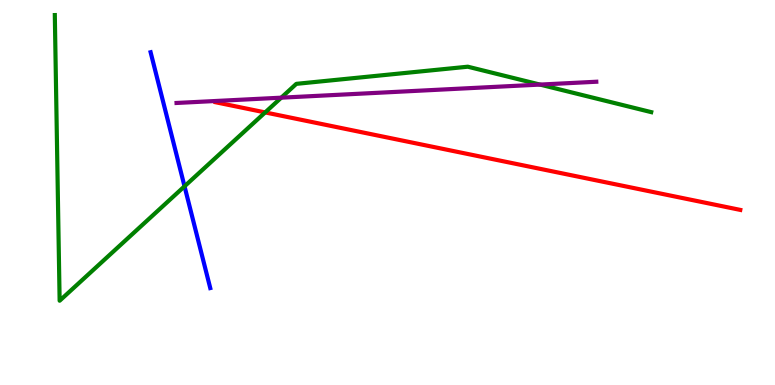[{'lines': ['blue', 'red'], 'intersections': []}, {'lines': ['green', 'red'], 'intersections': [{'x': 3.42, 'y': 7.08}]}, {'lines': ['purple', 'red'], 'intersections': []}, {'lines': ['blue', 'green'], 'intersections': [{'x': 2.38, 'y': 5.16}]}, {'lines': ['blue', 'purple'], 'intersections': []}, {'lines': ['green', 'purple'], 'intersections': [{'x': 3.63, 'y': 7.46}, {'x': 6.97, 'y': 7.8}]}]